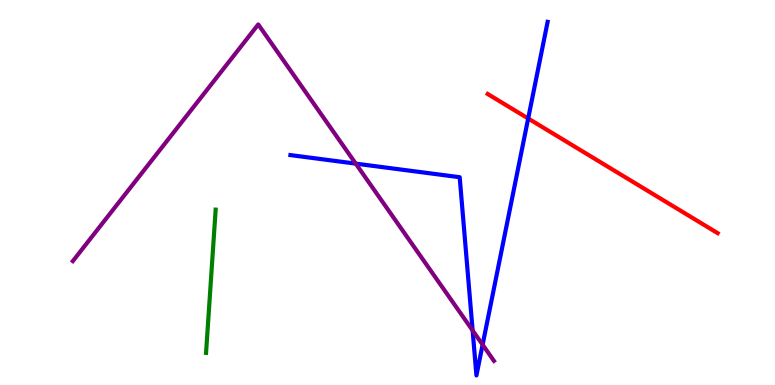[{'lines': ['blue', 'red'], 'intersections': [{'x': 6.82, 'y': 6.92}]}, {'lines': ['green', 'red'], 'intersections': []}, {'lines': ['purple', 'red'], 'intersections': []}, {'lines': ['blue', 'green'], 'intersections': []}, {'lines': ['blue', 'purple'], 'intersections': [{'x': 4.59, 'y': 5.75}, {'x': 6.1, 'y': 1.42}, {'x': 6.23, 'y': 1.05}]}, {'lines': ['green', 'purple'], 'intersections': []}]